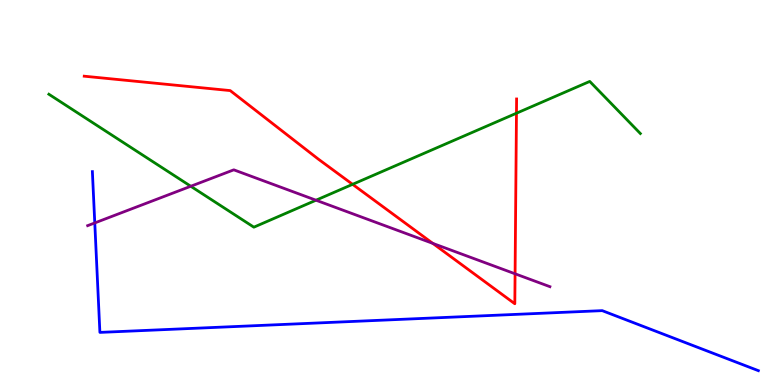[{'lines': ['blue', 'red'], 'intersections': []}, {'lines': ['green', 'red'], 'intersections': [{'x': 4.55, 'y': 5.21}, {'x': 6.66, 'y': 7.06}]}, {'lines': ['purple', 'red'], 'intersections': [{'x': 5.58, 'y': 3.68}, {'x': 6.65, 'y': 2.89}]}, {'lines': ['blue', 'green'], 'intersections': []}, {'lines': ['blue', 'purple'], 'intersections': [{'x': 1.22, 'y': 4.21}]}, {'lines': ['green', 'purple'], 'intersections': [{'x': 2.46, 'y': 5.16}, {'x': 4.08, 'y': 4.8}]}]